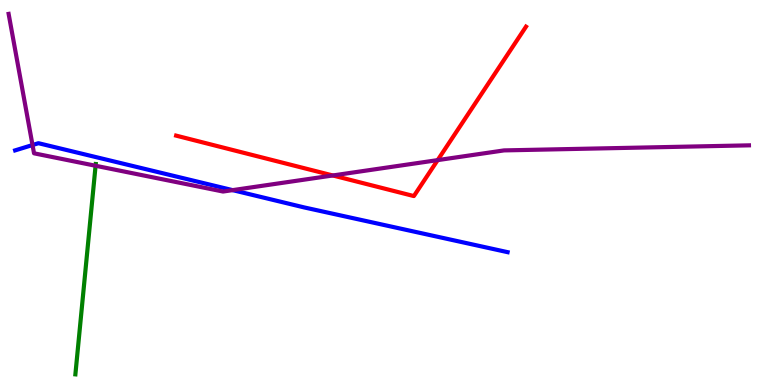[{'lines': ['blue', 'red'], 'intersections': []}, {'lines': ['green', 'red'], 'intersections': []}, {'lines': ['purple', 'red'], 'intersections': [{'x': 4.29, 'y': 5.44}, {'x': 5.65, 'y': 5.84}]}, {'lines': ['blue', 'green'], 'intersections': []}, {'lines': ['blue', 'purple'], 'intersections': [{'x': 0.42, 'y': 6.23}, {'x': 3.0, 'y': 5.06}]}, {'lines': ['green', 'purple'], 'intersections': [{'x': 1.23, 'y': 5.69}]}]